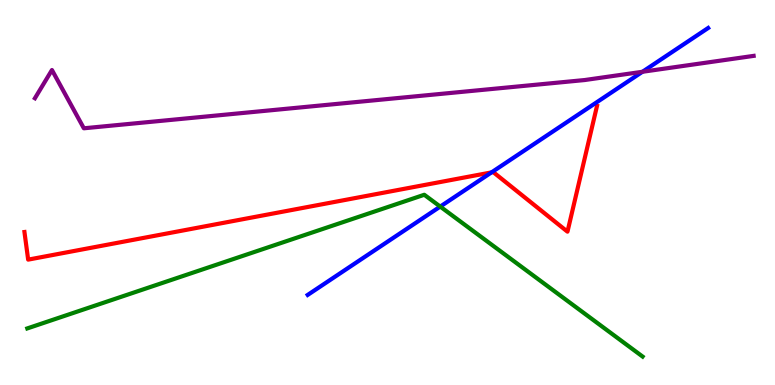[{'lines': ['blue', 'red'], 'intersections': [{'x': 6.34, 'y': 5.52}]}, {'lines': ['green', 'red'], 'intersections': []}, {'lines': ['purple', 'red'], 'intersections': []}, {'lines': ['blue', 'green'], 'intersections': [{'x': 5.68, 'y': 4.63}]}, {'lines': ['blue', 'purple'], 'intersections': [{'x': 8.29, 'y': 8.14}]}, {'lines': ['green', 'purple'], 'intersections': []}]